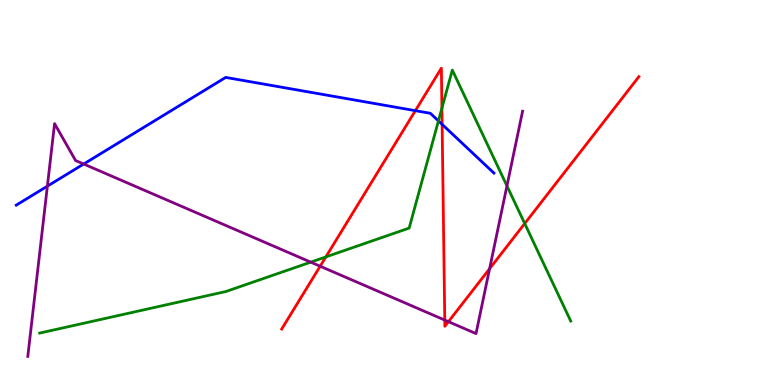[{'lines': ['blue', 'red'], 'intersections': [{'x': 5.36, 'y': 7.13}, {'x': 5.7, 'y': 6.77}]}, {'lines': ['green', 'red'], 'intersections': [{'x': 4.2, 'y': 3.33}, {'x': 5.7, 'y': 7.19}, {'x': 6.77, 'y': 4.19}]}, {'lines': ['purple', 'red'], 'intersections': [{'x': 4.13, 'y': 3.09}, {'x': 5.74, 'y': 1.69}, {'x': 5.79, 'y': 1.64}, {'x': 6.32, 'y': 3.02}]}, {'lines': ['blue', 'green'], 'intersections': [{'x': 5.66, 'y': 6.86}]}, {'lines': ['blue', 'purple'], 'intersections': [{'x': 0.611, 'y': 5.16}, {'x': 1.08, 'y': 5.74}]}, {'lines': ['green', 'purple'], 'intersections': [{'x': 4.01, 'y': 3.19}, {'x': 6.54, 'y': 5.17}]}]